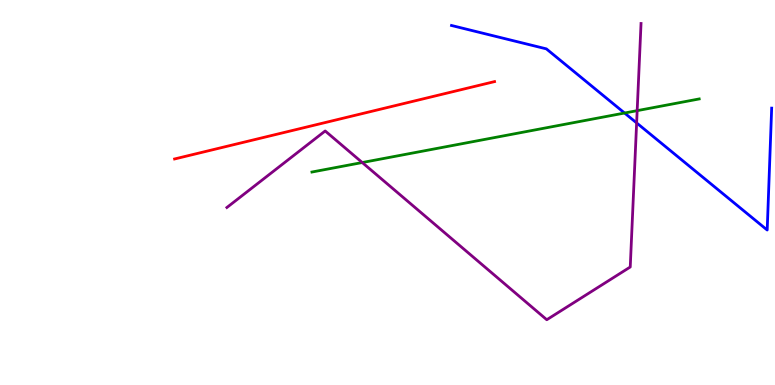[{'lines': ['blue', 'red'], 'intersections': []}, {'lines': ['green', 'red'], 'intersections': []}, {'lines': ['purple', 'red'], 'intersections': []}, {'lines': ['blue', 'green'], 'intersections': [{'x': 8.06, 'y': 7.06}]}, {'lines': ['blue', 'purple'], 'intersections': [{'x': 8.21, 'y': 6.81}]}, {'lines': ['green', 'purple'], 'intersections': [{'x': 4.67, 'y': 5.78}, {'x': 8.22, 'y': 7.13}]}]